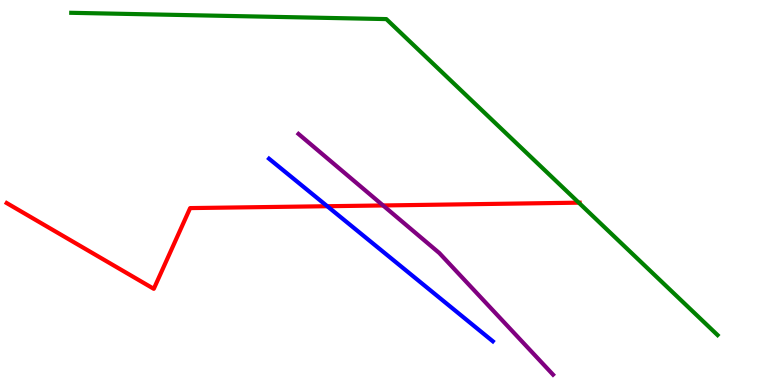[{'lines': ['blue', 'red'], 'intersections': [{'x': 4.22, 'y': 4.64}]}, {'lines': ['green', 'red'], 'intersections': [{'x': 7.47, 'y': 4.74}]}, {'lines': ['purple', 'red'], 'intersections': [{'x': 4.94, 'y': 4.66}]}, {'lines': ['blue', 'green'], 'intersections': []}, {'lines': ['blue', 'purple'], 'intersections': []}, {'lines': ['green', 'purple'], 'intersections': []}]